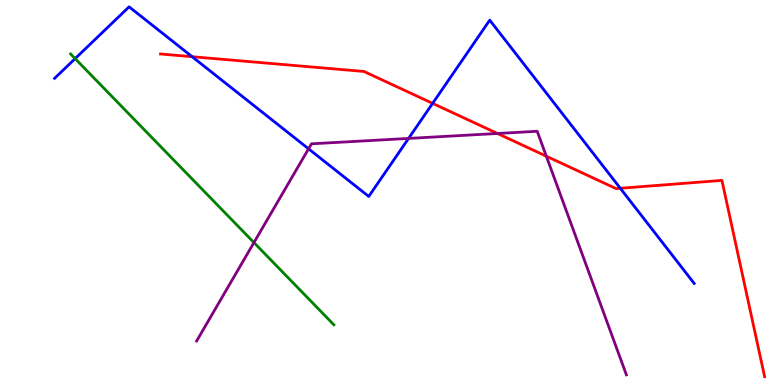[{'lines': ['blue', 'red'], 'intersections': [{'x': 2.48, 'y': 8.53}, {'x': 5.58, 'y': 7.32}, {'x': 8.0, 'y': 5.11}]}, {'lines': ['green', 'red'], 'intersections': []}, {'lines': ['purple', 'red'], 'intersections': [{'x': 6.42, 'y': 6.53}, {'x': 7.05, 'y': 5.94}]}, {'lines': ['blue', 'green'], 'intersections': [{'x': 0.97, 'y': 8.48}]}, {'lines': ['blue', 'purple'], 'intersections': [{'x': 3.98, 'y': 6.13}, {'x': 5.27, 'y': 6.4}]}, {'lines': ['green', 'purple'], 'intersections': [{'x': 3.28, 'y': 3.7}]}]